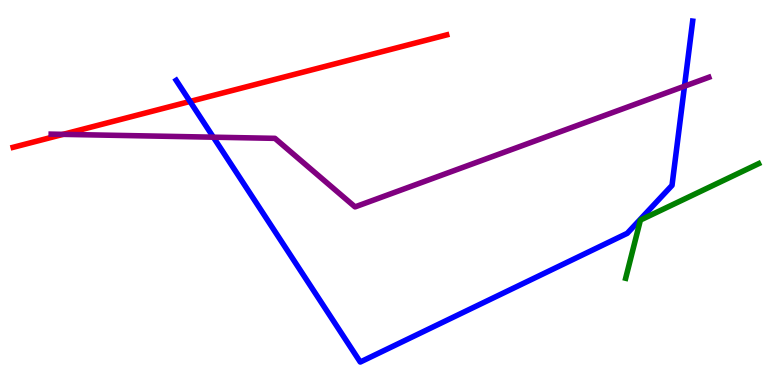[{'lines': ['blue', 'red'], 'intersections': [{'x': 2.45, 'y': 7.36}]}, {'lines': ['green', 'red'], 'intersections': []}, {'lines': ['purple', 'red'], 'intersections': [{'x': 0.814, 'y': 6.51}]}, {'lines': ['blue', 'green'], 'intersections': []}, {'lines': ['blue', 'purple'], 'intersections': [{'x': 2.75, 'y': 6.44}, {'x': 8.83, 'y': 7.76}]}, {'lines': ['green', 'purple'], 'intersections': []}]